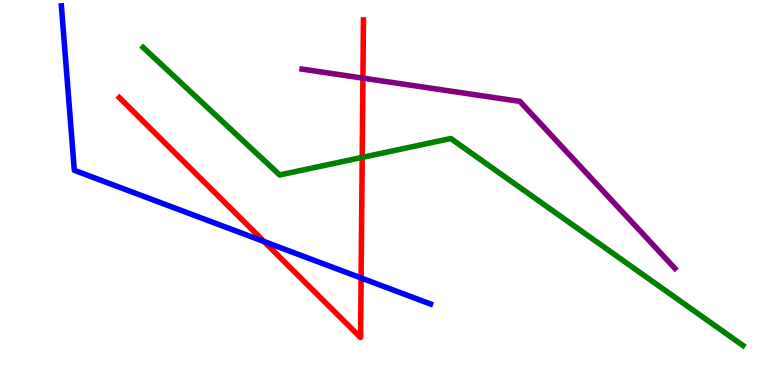[{'lines': ['blue', 'red'], 'intersections': [{'x': 3.41, 'y': 3.73}, {'x': 4.66, 'y': 2.78}]}, {'lines': ['green', 'red'], 'intersections': [{'x': 4.67, 'y': 5.91}]}, {'lines': ['purple', 'red'], 'intersections': [{'x': 4.68, 'y': 7.97}]}, {'lines': ['blue', 'green'], 'intersections': []}, {'lines': ['blue', 'purple'], 'intersections': []}, {'lines': ['green', 'purple'], 'intersections': []}]